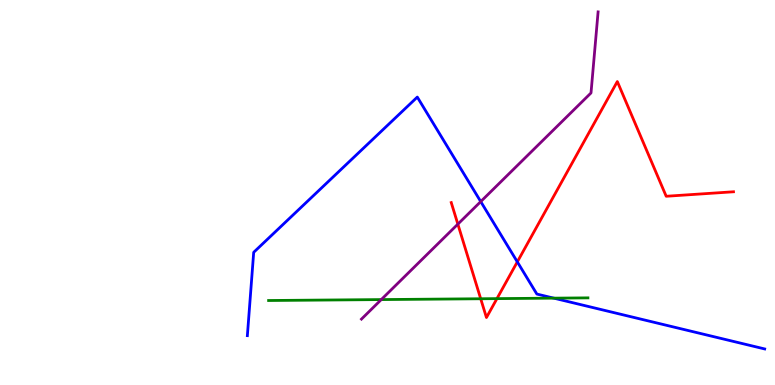[{'lines': ['blue', 'red'], 'intersections': [{'x': 6.68, 'y': 3.2}]}, {'lines': ['green', 'red'], 'intersections': [{'x': 6.2, 'y': 2.24}, {'x': 6.41, 'y': 2.24}]}, {'lines': ['purple', 'red'], 'intersections': [{'x': 5.91, 'y': 4.18}]}, {'lines': ['blue', 'green'], 'intersections': [{'x': 7.15, 'y': 2.26}]}, {'lines': ['blue', 'purple'], 'intersections': [{'x': 6.2, 'y': 4.76}]}, {'lines': ['green', 'purple'], 'intersections': [{'x': 4.92, 'y': 2.22}]}]